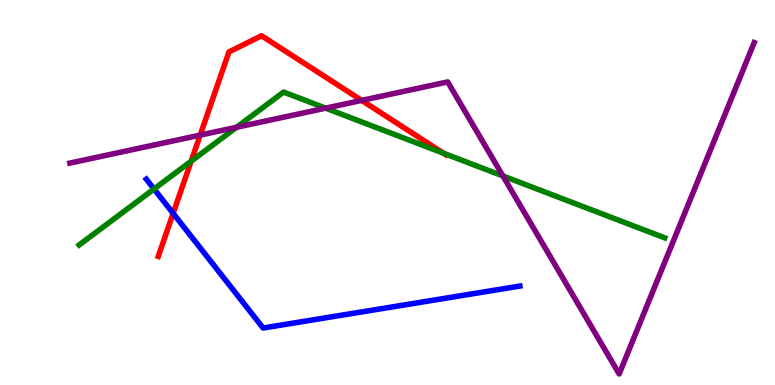[{'lines': ['blue', 'red'], 'intersections': [{'x': 2.23, 'y': 4.46}]}, {'lines': ['green', 'red'], 'intersections': [{'x': 2.47, 'y': 5.81}, {'x': 5.72, 'y': 6.02}]}, {'lines': ['purple', 'red'], 'intersections': [{'x': 2.58, 'y': 6.49}, {'x': 4.67, 'y': 7.39}]}, {'lines': ['blue', 'green'], 'intersections': [{'x': 1.99, 'y': 5.09}]}, {'lines': ['blue', 'purple'], 'intersections': []}, {'lines': ['green', 'purple'], 'intersections': [{'x': 3.05, 'y': 6.69}, {'x': 4.2, 'y': 7.19}, {'x': 6.49, 'y': 5.43}]}]